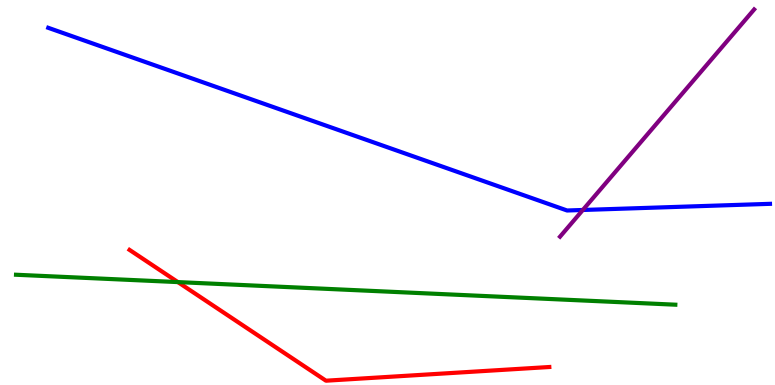[{'lines': ['blue', 'red'], 'intersections': []}, {'lines': ['green', 'red'], 'intersections': [{'x': 2.3, 'y': 2.67}]}, {'lines': ['purple', 'red'], 'intersections': []}, {'lines': ['blue', 'green'], 'intersections': []}, {'lines': ['blue', 'purple'], 'intersections': [{'x': 7.52, 'y': 4.55}]}, {'lines': ['green', 'purple'], 'intersections': []}]